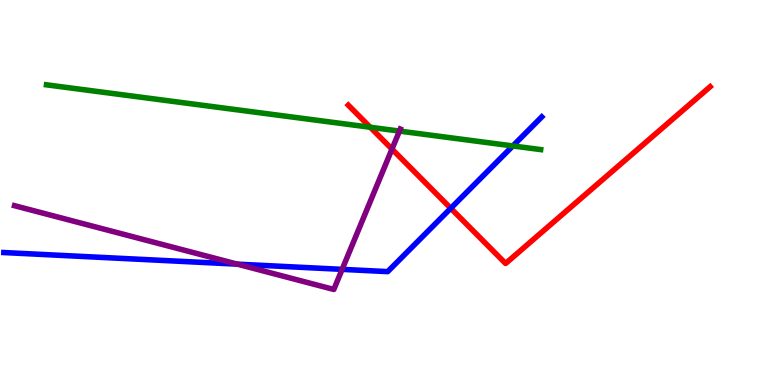[{'lines': ['blue', 'red'], 'intersections': [{'x': 5.82, 'y': 4.59}]}, {'lines': ['green', 'red'], 'intersections': [{'x': 4.78, 'y': 6.69}]}, {'lines': ['purple', 'red'], 'intersections': [{'x': 5.06, 'y': 6.13}]}, {'lines': ['blue', 'green'], 'intersections': [{'x': 6.62, 'y': 6.21}]}, {'lines': ['blue', 'purple'], 'intersections': [{'x': 3.06, 'y': 3.14}, {'x': 4.41, 'y': 3.0}]}, {'lines': ['green', 'purple'], 'intersections': [{'x': 5.15, 'y': 6.6}]}]